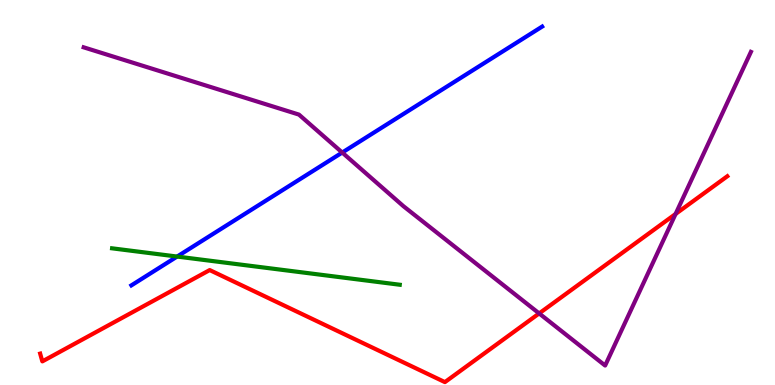[{'lines': ['blue', 'red'], 'intersections': []}, {'lines': ['green', 'red'], 'intersections': []}, {'lines': ['purple', 'red'], 'intersections': [{'x': 6.96, 'y': 1.86}, {'x': 8.72, 'y': 4.44}]}, {'lines': ['blue', 'green'], 'intersections': [{'x': 2.29, 'y': 3.34}]}, {'lines': ['blue', 'purple'], 'intersections': [{'x': 4.42, 'y': 6.04}]}, {'lines': ['green', 'purple'], 'intersections': []}]